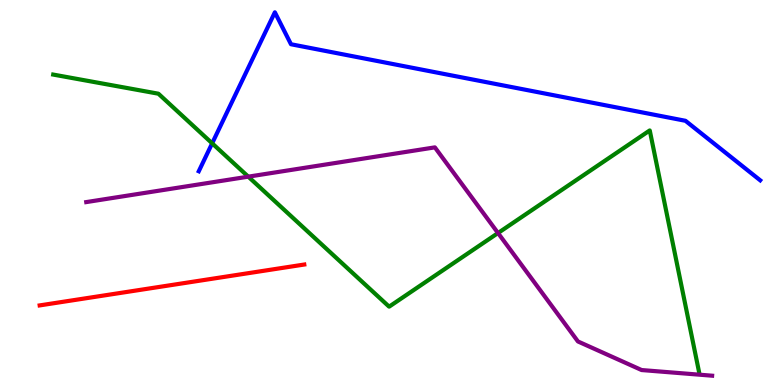[{'lines': ['blue', 'red'], 'intersections': []}, {'lines': ['green', 'red'], 'intersections': []}, {'lines': ['purple', 'red'], 'intersections': []}, {'lines': ['blue', 'green'], 'intersections': [{'x': 2.74, 'y': 6.28}]}, {'lines': ['blue', 'purple'], 'intersections': []}, {'lines': ['green', 'purple'], 'intersections': [{'x': 3.2, 'y': 5.41}, {'x': 6.43, 'y': 3.95}]}]